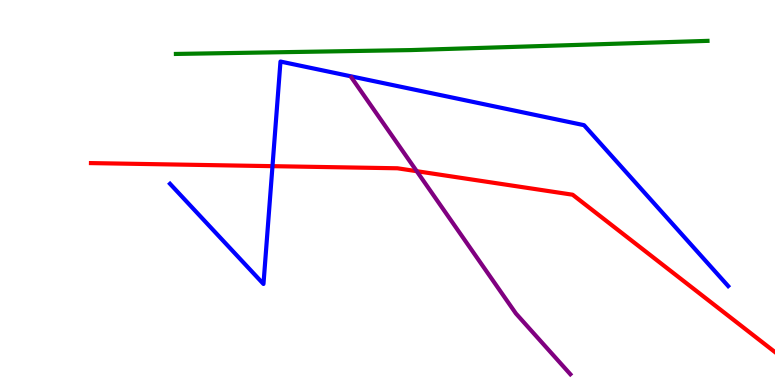[{'lines': ['blue', 'red'], 'intersections': [{'x': 3.52, 'y': 5.68}]}, {'lines': ['green', 'red'], 'intersections': []}, {'lines': ['purple', 'red'], 'intersections': [{'x': 5.38, 'y': 5.55}]}, {'lines': ['blue', 'green'], 'intersections': []}, {'lines': ['blue', 'purple'], 'intersections': []}, {'lines': ['green', 'purple'], 'intersections': []}]